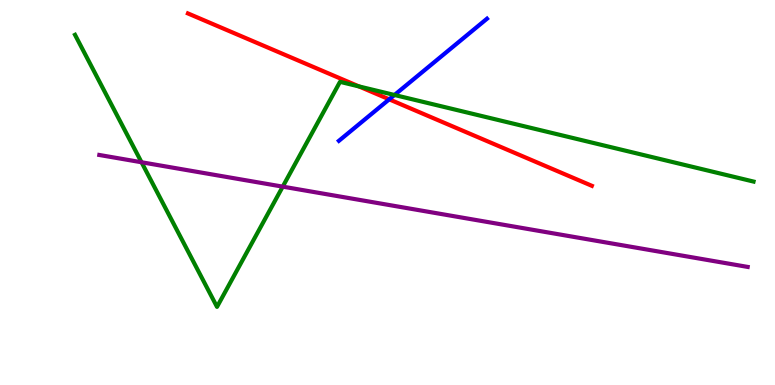[{'lines': ['blue', 'red'], 'intersections': [{'x': 5.02, 'y': 7.42}]}, {'lines': ['green', 'red'], 'intersections': [{'x': 4.63, 'y': 7.76}]}, {'lines': ['purple', 'red'], 'intersections': []}, {'lines': ['blue', 'green'], 'intersections': [{'x': 5.09, 'y': 7.53}]}, {'lines': ['blue', 'purple'], 'intersections': []}, {'lines': ['green', 'purple'], 'intersections': [{'x': 1.83, 'y': 5.79}, {'x': 3.65, 'y': 5.15}]}]